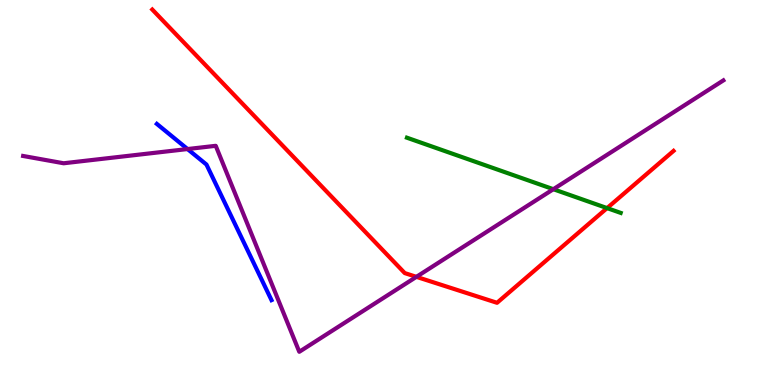[{'lines': ['blue', 'red'], 'intersections': []}, {'lines': ['green', 'red'], 'intersections': [{'x': 7.83, 'y': 4.59}]}, {'lines': ['purple', 'red'], 'intersections': [{'x': 5.37, 'y': 2.81}]}, {'lines': ['blue', 'green'], 'intersections': []}, {'lines': ['blue', 'purple'], 'intersections': [{'x': 2.42, 'y': 6.13}]}, {'lines': ['green', 'purple'], 'intersections': [{'x': 7.14, 'y': 5.09}]}]